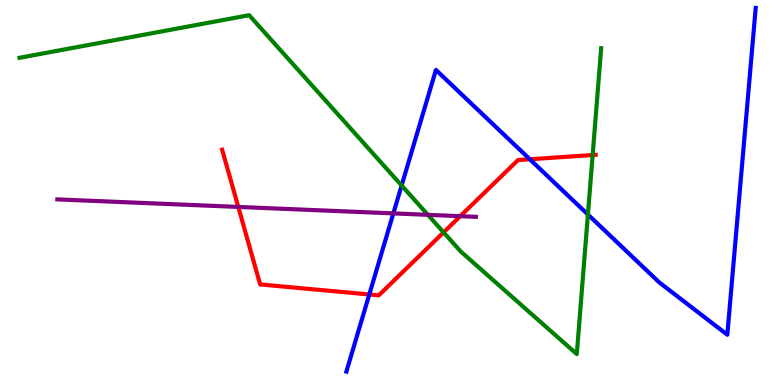[{'lines': ['blue', 'red'], 'intersections': [{'x': 4.76, 'y': 2.35}, {'x': 6.84, 'y': 5.86}]}, {'lines': ['green', 'red'], 'intersections': [{'x': 5.72, 'y': 3.96}, {'x': 7.65, 'y': 5.97}]}, {'lines': ['purple', 'red'], 'intersections': [{'x': 3.07, 'y': 4.63}, {'x': 5.94, 'y': 4.38}]}, {'lines': ['blue', 'green'], 'intersections': [{'x': 5.18, 'y': 5.18}, {'x': 7.59, 'y': 4.43}]}, {'lines': ['blue', 'purple'], 'intersections': [{'x': 5.08, 'y': 4.46}]}, {'lines': ['green', 'purple'], 'intersections': [{'x': 5.52, 'y': 4.42}]}]